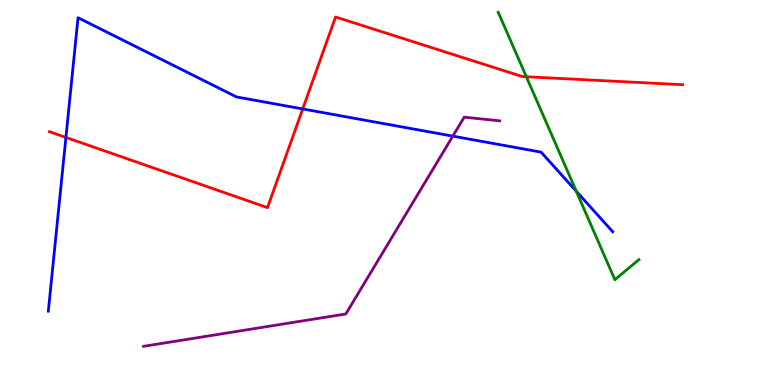[{'lines': ['blue', 'red'], 'intersections': [{'x': 0.85, 'y': 6.43}, {'x': 3.91, 'y': 7.17}]}, {'lines': ['green', 'red'], 'intersections': [{'x': 6.79, 'y': 8.01}]}, {'lines': ['purple', 'red'], 'intersections': []}, {'lines': ['blue', 'green'], 'intersections': [{'x': 7.44, 'y': 5.03}]}, {'lines': ['blue', 'purple'], 'intersections': [{'x': 5.84, 'y': 6.46}]}, {'lines': ['green', 'purple'], 'intersections': []}]